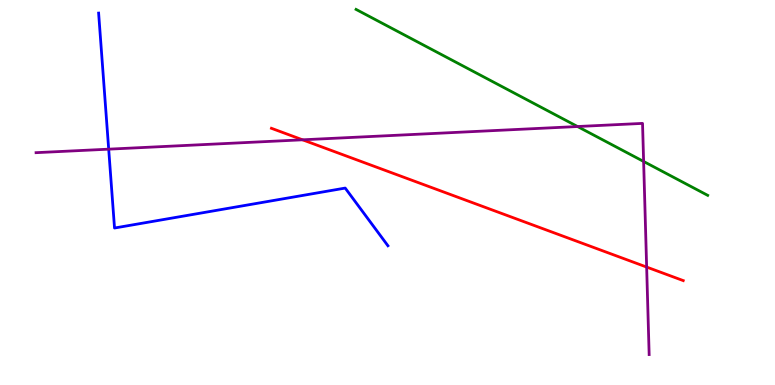[{'lines': ['blue', 'red'], 'intersections': []}, {'lines': ['green', 'red'], 'intersections': []}, {'lines': ['purple', 'red'], 'intersections': [{'x': 3.9, 'y': 6.37}, {'x': 8.34, 'y': 3.06}]}, {'lines': ['blue', 'green'], 'intersections': []}, {'lines': ['blue', 'purple'], 'intersections': [{'x': 1.4, 'y': 6.13}]}, {'lines': ['green', 'purple'], 'intersections': [{'x': 7.45, 'y': 6.71}, {'x': 8.3, 'y': 5.81}]}]